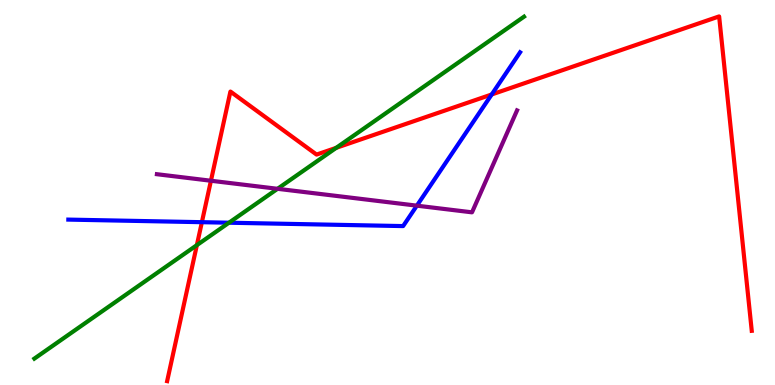[{'lines': ['blue', 'red'], 'intersections': [{'x': 2.6, 'y': 4.23}, {'x': 6.34, 'y': 7.55}]}, {'lines': ['green', 'red'], 'intersections': [{'x': 2.54, 'y': 3.63}, {'x': 4.34, 'y': 6.16}]}, {'lines': ['purple', 'red'], 'intersections': [{'x': 2.72, 'y': 5.31}]}, {'lines': ['blue', 'green'], 'intersections': [{'x': 2.95, 'y': 4.22}]}, {'lines': ['blue', 'purple'], 'intersections': [{'x': 5.38, 'y': 4.66}]}, {'lines': ['green', 'purple'], 'intersections': [{'x': 3.58, 'y': 5.1}]}]